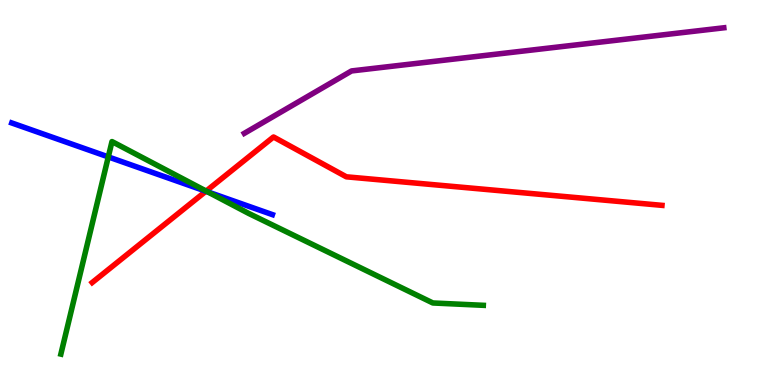[{'lines': ['blue', 'red'], 'intersections': [{'x': 2.66, 'y': 5.03}]}, {'lines': ['green', 'red'], 'intersections': [{'x': 2.66, 'y': 5.04}]}, {'lines': ['purple', 'red'], 'intersections': []}, {'lines': ['blue', 'green'], 'intersections': [{'x': 1.4, 'y': 5.92}, {'x': 2.68, 'y': 5.02}]}, {'lines': ['blue', 'purple'], 'intersections': []}, {'lines': ['green', 'purple'], 'intersections': []}]